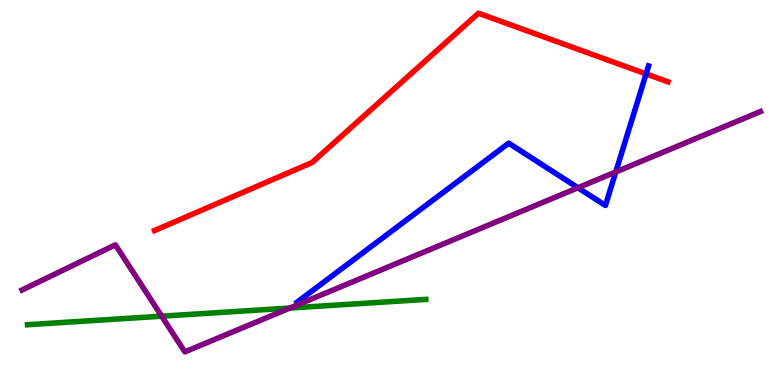[{'lines': ['blue', 'red'], 'intersections': [{'x': 8.34, 'y': 8.08}]}, {'lines': ['green', 'red'], 'intersections': []}, {'lines': ['purple', 'red'], 'intersections': []}, {'lines': ['blue', 'green'], 'intersections': []}, {'lines': ['blue', 'purple'], 'intersections': [{'x': 7.46, 'y': 5.12}, {'x': 7.95, 'y': 5.53}]}, {'lines': ['green', 'purple'], 'intersections': [{'x': 2.09, 'y': 1.79}, {'x': 3.74, 'y': 2.0}]}]